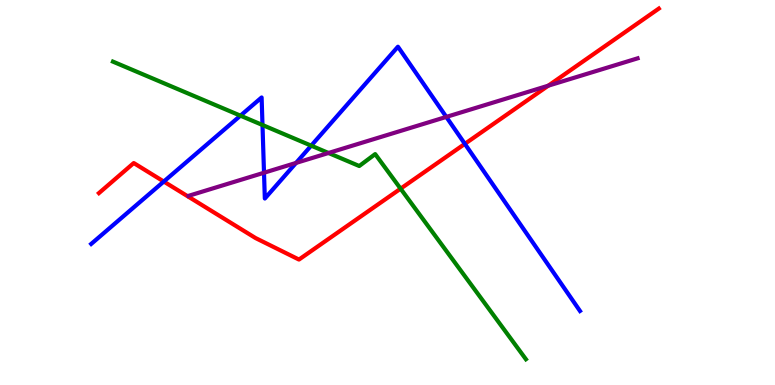[{'lines': ['blue', 'red'], 'intersections': [{'x': 2.11, 'y': 5.28}, {'x': 6.0, 'y': 6.26}]}, {'lines': ['green', 'red'], 'intersections': [{'x': 5.17, 'y': 5.1}]}, {'lines': ['purple', 'red'], 'intersections': [{'x': 7.07, 'y': 7.77}]}, {'lines': ['blue', 'green'], 'intersections': [{'x': 3.1, 'y': 7.0}, {'x': 3.39, 'y': 6.75}, {'x': 4.02, 'y': 6.22}]}, {'lines': ['blue', 'purple'], 'intersections': [{'x': 3.41, 'y': 5.51}, {'x': 3.82, 'y': 5.77}, {'x': 5.76, 'y': 6.96}]}, {'lines': ['green', 'purple'], 'intersections': [{'x': 4.24, 'y': 6.03}]}]